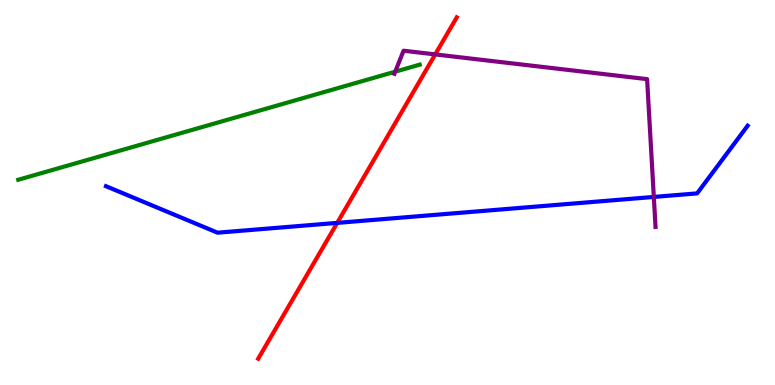[{'lines': ['blue', 'red'], 'intersections': [{'x': 4.35, 'y': 4.21}]}, {'lines': ['green', 'red'], 'intersections': []}, {'lines': ['purple', 'red'], 'intersections': [{'x': 5.62, 'y': 8.59}]}, {'lines': ['blue', 'green'], 'intersections': []}, {'lines': ['blue', 'purple'], 'intersections': [{'x': 8.44, 'y': 4.88}]}, {'lines': ['green', 'purple'], 'intersections': [{'x': 5.1, 'y': 8.14}]}]